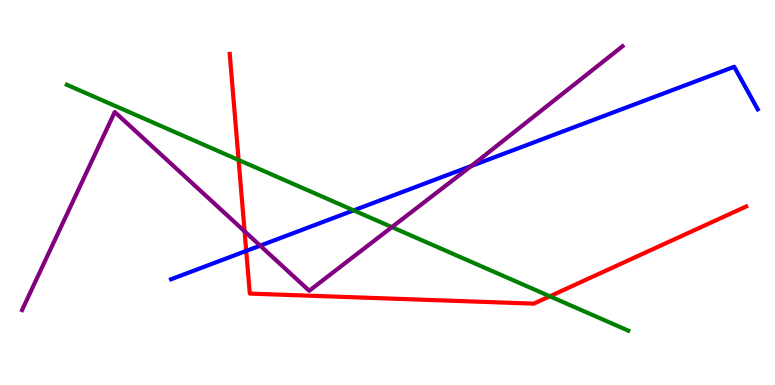[{'lines': ['blue', 'red'], 'intersections': [{'x': 3.18, 'y': 3.48}]}, {'lines': ['green', 'red'], 'intersections': [{'x': 3.08, 'y': 5.84}, {'x': 7.09, 'y': 2.3}]}, {'lines': ['purple', 'red'], 'intersections': [{'x': 3.16, 'y': 3.99}]}, {'lines': ['blue', 'green'], 'intersections': [{'x': 4.56, 'y': 4.54}]}, {'lines': ['blue', 'purple'], 'intersections': [{'x': 3.36, 'y': 3.62}, {'x': 6.08, 'y': 5.69}]}, {'lines': ['green', 'purple'], 'intersections': [{'x': 5.06, 'y': 4.1}]}]